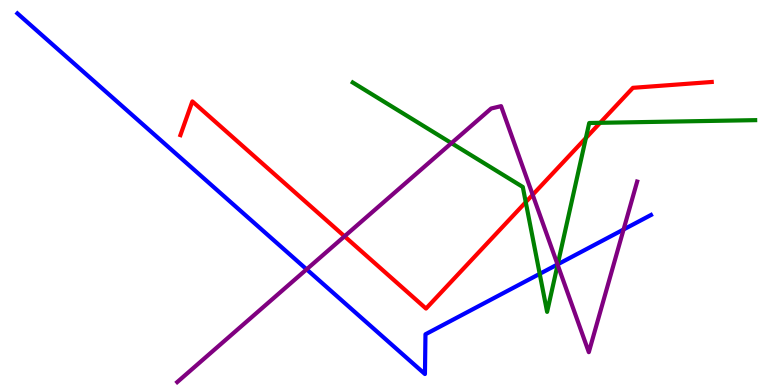[{'lines': ['blue', 'red'], 'intersections': []}, {'lines': ['green', 'red'], 'intersections': [{'x': 6.78, 'y': 4.75}, {'x': 7.56, 'y': 6.42}, {'x': 7.74, 'y': 6.81}]}, {'lines': ['purple', 'red'], 'intersections': [{'x': 4.45, 'y': 3.86}, {'x': 6.87, 'y': 4.94}]}, {'lines': ['blue', 'green'], 'intersections': [{'x': 6.96, 'y': 2.89}, {'x': 7.2, 'y': 3.13}]}, {'lines': ['blue', 'purple'], 'intersections': [{'x': 3.96, 'y': 3.0}, {'x': 7.19, 'y': 3.13}, {'x': 8.05, 'y': 4.04}]}, {'lines': ['green', 'purple'], 'intersections': [{'x': 5.83, 'y': 6.28}, {'x': 7.2, 'y': 3.12}]}]